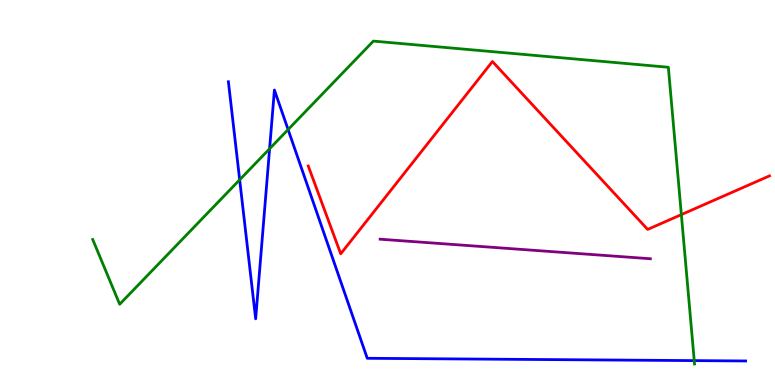[{'lines': ['blue', 'red'], 'intersections': []}, {'lines': ['green', 'red'], 'intersections': [{'x': 8.79, 'y': 4.43}]}, {'lines': ['purple', 'red'], 'intersections': []}, {'lines': ['blue', 'green'], 'intersections': [{'x': 3.09, 'y': 5.33}, {'x': 3.48, 'y': 6.14}, {'x': 3.72, 'y': 6.63}, {'x': 8.96, 'y': 0.634}]}, {'lines': ['blue', 'purple'], 'intersections': []}, {'lines': ['green', 'purple'], 'intersections': []}]